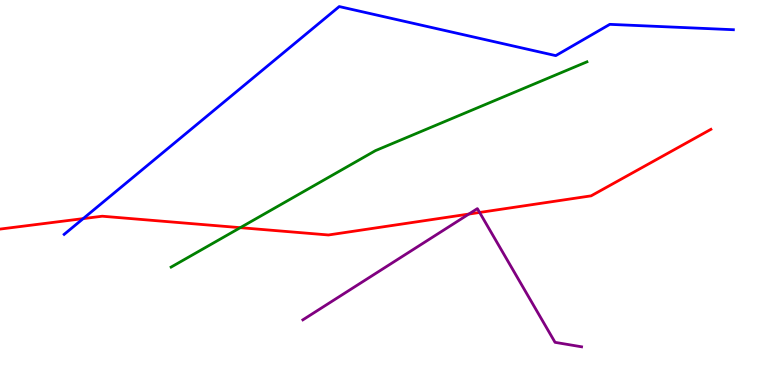[{'lines': ['blue', 'red'], 'intersections': [{'x': 1.07, 'y': 4.32}]}, {'lines': ['green', 'red'], 'intersections': [{'x': 3.1, 'y': 4.09}]}, {'lines': ['purple', 'red'], 'intersections': [{'x': 6.05, 'y': 4.44}, {'x': 6.19, 'y': 4.48}]}, {'lines': ['blue', 'green'], 'intersections': []}, {'lines': ['blue', 'purple'], 'intersections': []}, {'lines': ['green', 'purple'], 'intersections': []}]